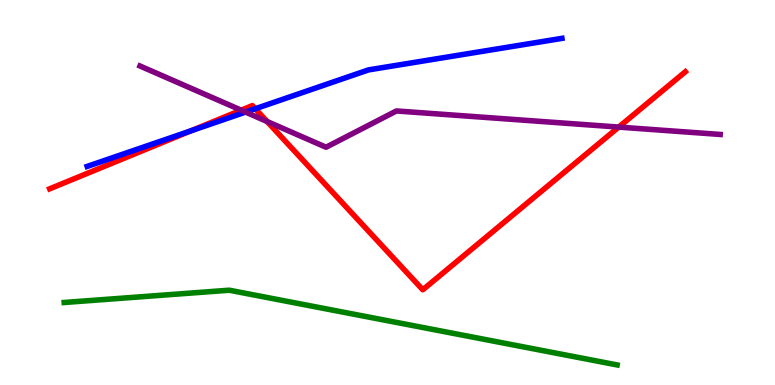[{'lines': ['blue', 'red'], 'intersections': [{'x': 2.46, 'y': 6.6}, {'x': 3.29, 'y': 7.18}]}, {'lines': ['green', 'red'], 'intersections': []}, {'lines': ['purple', 'red'], 'intersections': [{'x': 3.11, 'y': 7.14}, {'x': 3.45, 'y': 6.84}, {'x': 7.98, 'y': 6.7}]}, {'lines': ['blue', 'green'], 'intersections': []}, {'lines': ['blue', 'purple'], 'intersections': [{'x': 3.17, 'y': 7.09}]}, {'lines': ['green', 'purple'], 'intersections': []}]